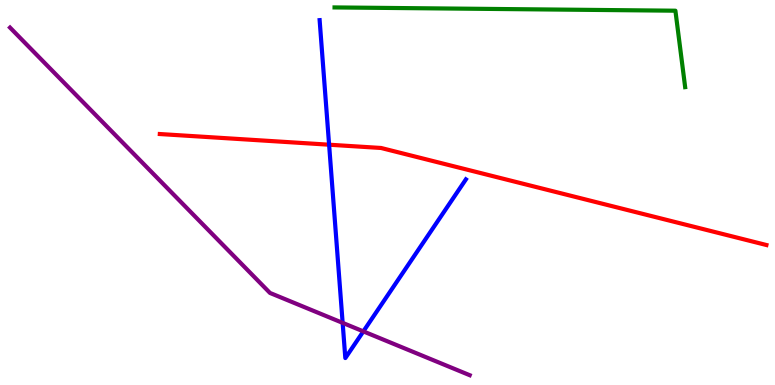[{'lines': ['blue', 'red'], 'intersections': [{'x': 4.25, 'y': 6.24}]}, {'lines': ['green', 'red'], 'intersections': []}, {'lines': ['purple', 'red'], 'intersections': []}, {'lines': ['blue', 'green'], 'intersections': []}, {'lines': ['blue', 'purple'], 'intersections': [{'x': 4.42, 'y': 1.61}, {'x': 4.69, 'y': 1.39}]}, {'lines': ['green', 'purple'], 'intersections': []}]